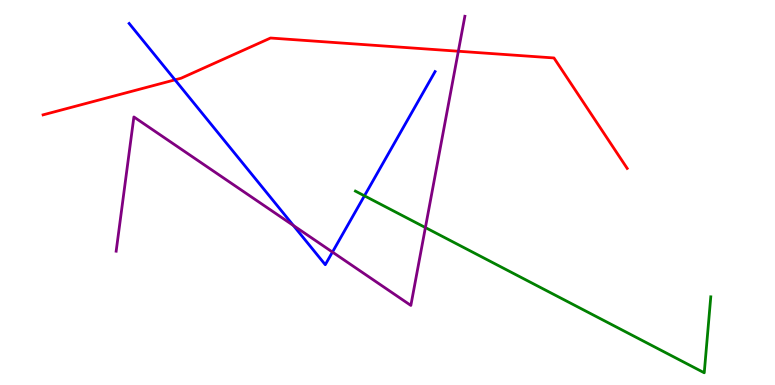[{'lines': ['blue', 'red'], 'intersections': [{'x': 2.26, 'y': 7.93}]}, {'lines': ['green', 'red'], 'intersections': []}, {'lines': ['purple', 'red'], 'intersections': [{'x': 5.91, 'y': 8.67}]}, {'lines': ['blue', 'green'], 'intersections': [{'x': 4.7, 'y': 4.91}]}, {'lines': ['blue', 'purple'], 'intersections': [{'x': 3.79, 'y': 4.14}, {'x': 4.29, 'y': 3.45}]}, {'lines': ['green', 'purple'], 'intersections': [{'x': 5.49, 'y': 4.09}]}]